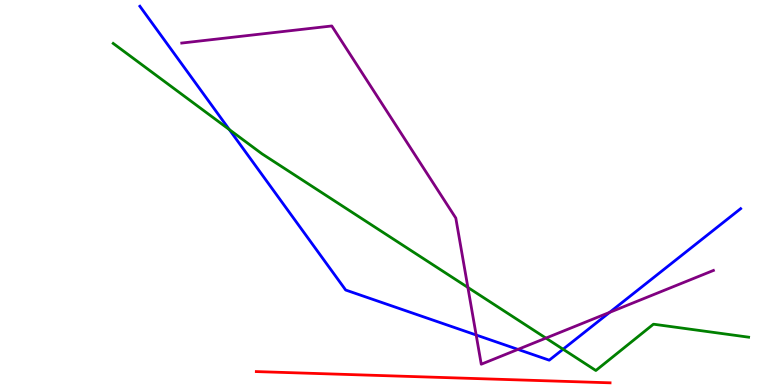[{'lines': ['blue', 'red'], 'intersections': []}, {'lines': ['green', 'red'], 'intersections': []}, {'lines': ['purple', 'red'], 'intersections': []}, {'lines': ['blue', 'green'], 'intersections': [{'x': 2.96, 'y': 6.63}, {'x': 7.27, 'y': 0.929}]}, {'lines': ['blue', 'purple'], 'intersections': [{'x': 6.14, 'y': 1.3}, {'x': 6.68, 'y': 0.925}, {'x': 7.87, 'y': 1.89}]}, {'lines': ['green', 'purple'], 'intersections': [{'x': 6.04, 'y': 2.53}, {'x': 7.04, 'y': 1.22}]}]